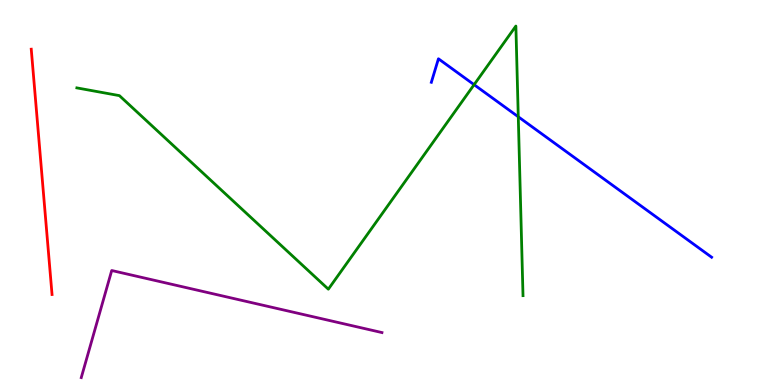[{'lines': ['blue', 'red'], 'intersections': []}, {'lines': ['green', 'red'], 'intersections': []}, {'lines': ['purple', 'red'], 'intersections': []}, {'lines': ['blue', 'green'], 'intersections': [{'x': 6.12, 'y': 7.8}, {'x': 6.69, 'y': 6.97}]}, {'lines': ['blue', 'purple'], 'intersections': []}, {'lines': ['green', 'purple'], 'intersections': []}]